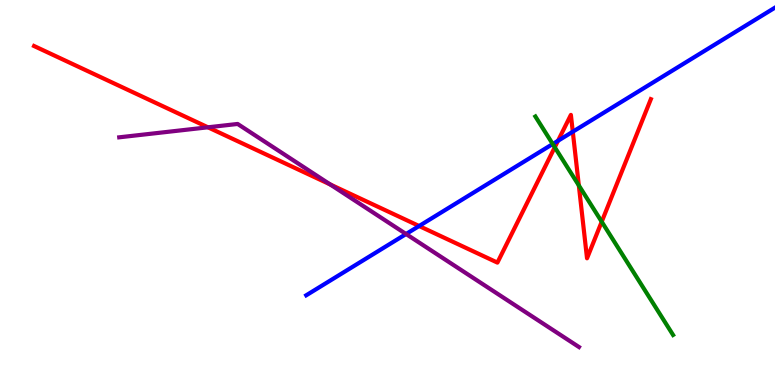[{'lines': ['blue', 'red'], 'intersections': [{'x': 5.41, 'y': 4.13}, {'x': 7.2, 'y': 6.34}, {'x': 7.39, 'y': 6.58}]}, {'lines': ['green', 'red'], 'intersections': [{'x': 7.16, 'y': 6.18}, {'x': 7.47, 'y': 5.18}, {'x': 7.76, 'y': 4.24}]}, {'lines': ['purple', 'red'], 'intersections': [{'x': 2.68, 'y': 6.69}, {'x': 4.26, 'y': 5.21}]}, {'lines': ['blue', 'green'], 'intersections': [{'x': 7.13, 'y': 6.26}]}, {'lines': ['blue', 'purple'], 'intersections': [{'x': 5.24, 'y': 3.92}]}, {'lines': ['green', 'purple'], 'intersections': []}]